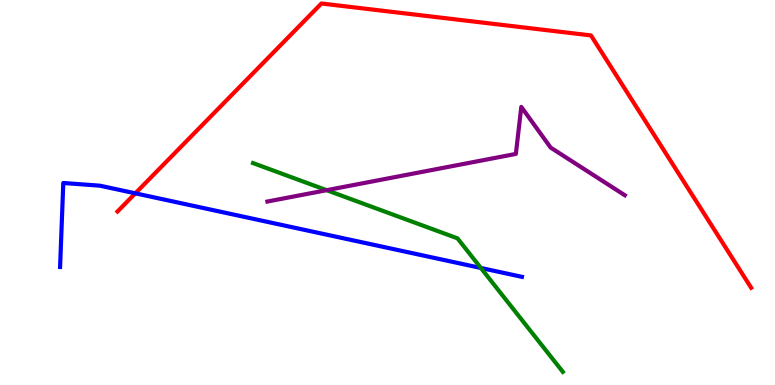[{'lines': ['blue', 'red'], 'intersections': [{'x': 1.75, 'y': 4.98}]}, {'lines': ['green', 'red'], 'intersections': []}, {'lines': ['purple', 'red'], 'intersections': []}, {'lines': ['blue', 'green'], 'intersections': [{'x': 6.2, 'y': 3.04}]}, {'lines': ['blue', 'purple'], 'intersections': []}, {'lines': ['green', 'purple'], 'intersections': [{'x': 4.21, 'y': 5.06}]}]